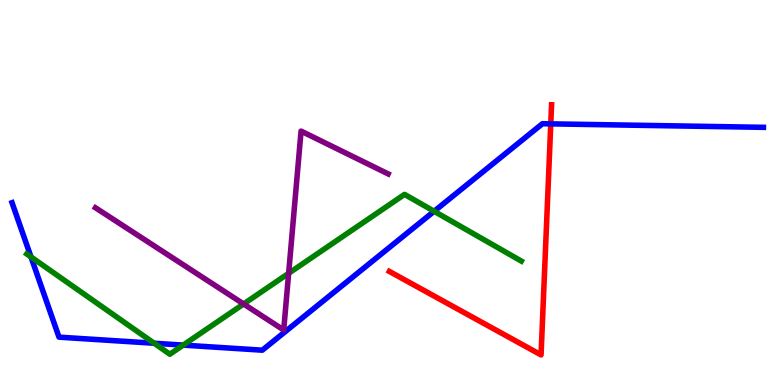[{'lines': ['blue', 'red'], 'intersections': [{'x': 7.11, 'y': 6.78}]}, {'lines': ['green', 'red'], 'intersections': []}, {'lines': ['purple', 'red'], 'intersections': []}, {'lines': ['blue', 'green'], 'intersections': [{'x': 0.4, 'y': 3.33}, {'x': 1.99, 'y': 1.08}, {'x': 2.36, 'y': 1.04}, {'x': 5.6, 'y': 4.51}]}, {'lines': ['blue', 'purple'], 'intersections': []}, {'lines': ['green', 'purple'], 'intersections': [{'x': 3.14, 'y': 2.1}, {'x': 3.72, 'y': 2.9}]}]